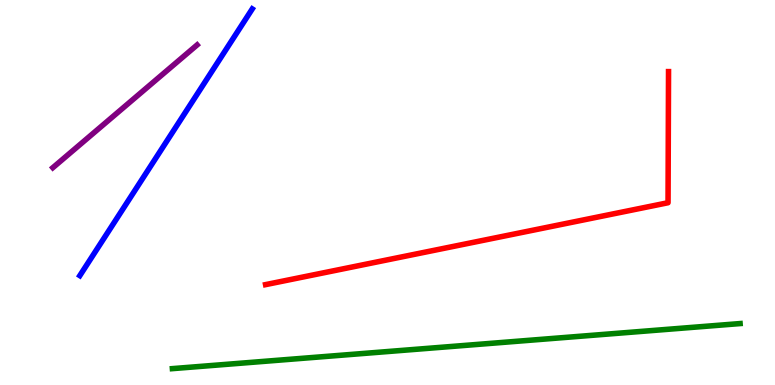[{'lines': ['blue', 'red'], 'intersections': []}, {'lines': ['green', 'red'], 'intersections': []}, {'lines': ['purple', 'red'], 'intersections': []}, {'lines': ['blue', 'green'], 'intersections': []}, {'lines': ['blue', 'purple'], 'intersections': []}, {'lines': ['green', 'purple'], 'intersections': []}]